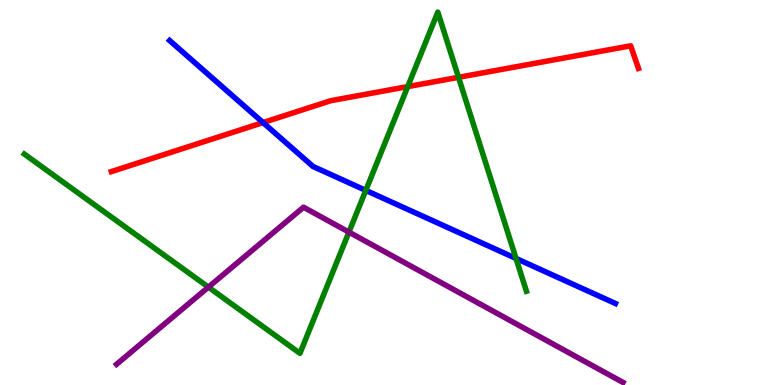[{'lines': ['blue', 'red'], 'intersections': [{'x': 3.39, 'y': 6.82}]}, {'lines': ['green', 'red'], 'intersections': [{'x': 5.26, 'y': 7.75}, {'x': 5.92, 'y': 7.99}]}, {'lines': ['purple', 'red'], 'intersections': []}, {'lines': ['blue', 'green'], 'intersections': [{'x': 4.72, 'y': 5.05}, {'x': 6.66, 'y': 3.29}]}, {'lines': ['blue', 'purple'], 'intersections': []}, {'lines': ['green', 'purple'], 'intersections': [{'x': 2.69, 'y': 2.54}, {'x': 4.5, 'y': 3.97}]}]